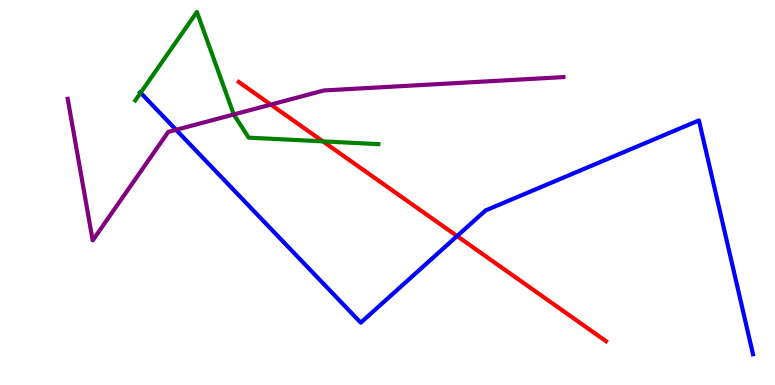[{'lines': ['blue', 'red'], 'intersections': [{'x': 5.9, 'y': 3.87}]}, {'lines': ['green', 'red'], 'intersections': [{'x': 4.17, 'y': 6.33}]}, {'lines': ['purple', 'red'], 'intersections': [{'x': 3.49, 'y': 7.28}]}, {'lines': ['blue', 'green'], 'intersections': [{'x': 1.81, 'y': 7.59}]}, {'lines': ['blue', 'purple'], 'intersections': [{'x': 2.27, 'y': 6.63}]}, {'lines': ['green', 'purple'], 'intersections': [{'x': 3.02, 'y': 7.03}]}]